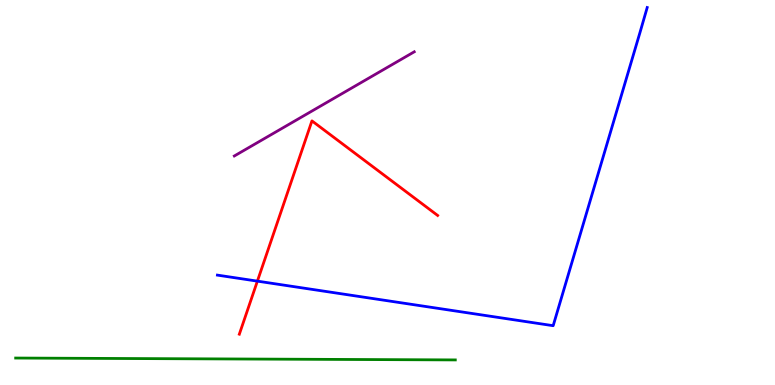[{'lines': ['blue', 'red'], 'intersections': [{'x': 3.32, 'y': 2.7}]}, {'lines': ['green', 'red'], 'intersections': []}, {'lines': ['purple', 'red'], 'intersections': []}, {'lines': ['blue', 'green'], 'intersections': []}, {'lines': ['blue', 'purple'], 'intersections': []}, {'lines': ['green', 'purple'], 'intersections': []}]